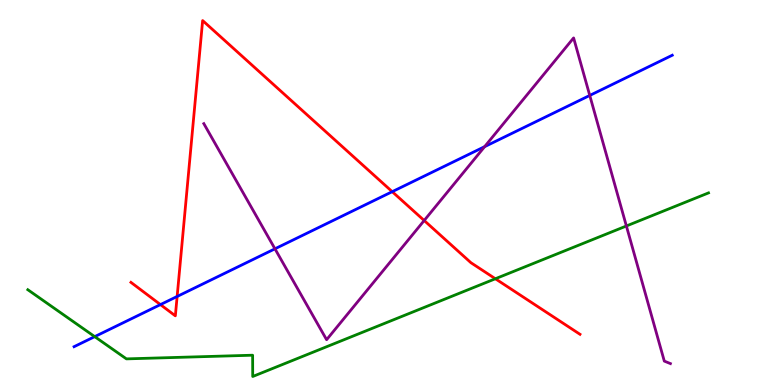[{'lines': ['blue', 'red'], 'intersections': [{'x': 2.07, 'y': 2.09}, {'x': 2.29, 'y': 2.3}, {'x': 5.06, 'y': 5.02}]}, {'lines': ['green', 'red'], 'intersections': [{'x': 6.39, 'y': 2.76}]}, {'lines': ['purple', 'red'], 'intersections': [{'x': 5.47, 'y': 4.27}]}, {'lines': ['blue', 'green'], 'intersections': [{'x': 1.22, 'y': 1.26}]}, {'lines': ['blue', 'purple'], 'intersections': [{'x': 3.55, 'y': 3.54}, {'x': 6.25, 'y': 6.19}, {'x': 7.61, 'y': 7.52}]}, {'lines': ['green', 'purple'], 'intersections': [{'x': 8.08, 'y': 4.13}]}]